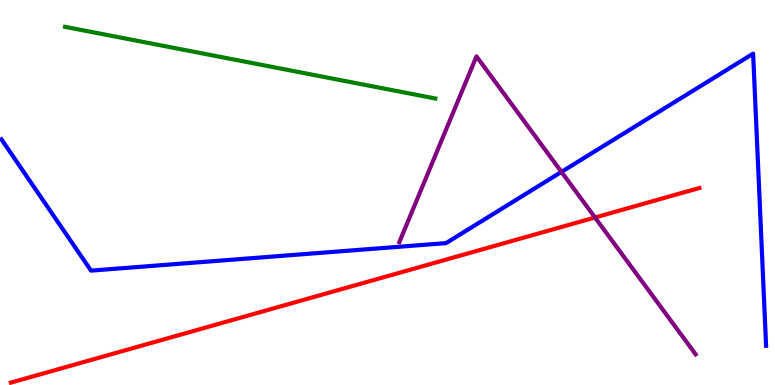[{'lines': ['blue', 'red'], 'intersections': []}, {'lines': ['green', 'red'], 'intersections': []}, {'lines': ['purple', 'red'], 'intersections': [{'x': 7.68, 'y': 4.35}]}, {'lines': ['blue', 'green'], 'intersections': []}, {'lines': ['blue', 'purple'], 'intersections': [{'x': 7.24, 'y': 5.54}]}, {'lines': ['green', 'purple'], 'intersections': []}]